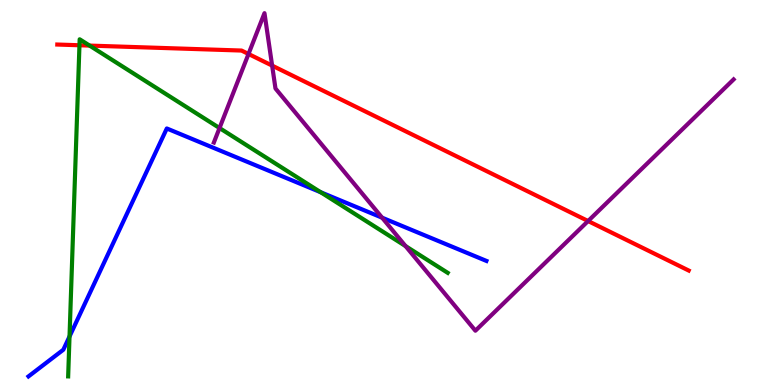[{'lines': ['blue', 'red'], 'intersections': []}, {'lines': ['green', 'red'], 'intersections': [{'x': 1.03, 'y': 8.82}, {'x': 1.16, 'y': 8.82}]}, {'lines': ['purple', 'red'], 'intersections': [{'x': 3.21, 'y': 8.6}, {'x': 3.51, 'y': 8.3}, {'x': 7.59, 'y': 4.26}]}, {'lines': ['blue', 'green'], 'intersections': [{'x': 0.897, 'y': 1.26}, {'x': 4.14, 'y': 5.01}]}, {'lines': ['blue', 'purple'], 'intersections': [{'x': 4.93, 'y': 4.35}]}, {'lines': ['green', 'purple'], 'intersections': [{'x': 2.83, 'y': 6.67}, {'x': 5.23, 'y': 3.61}]}]